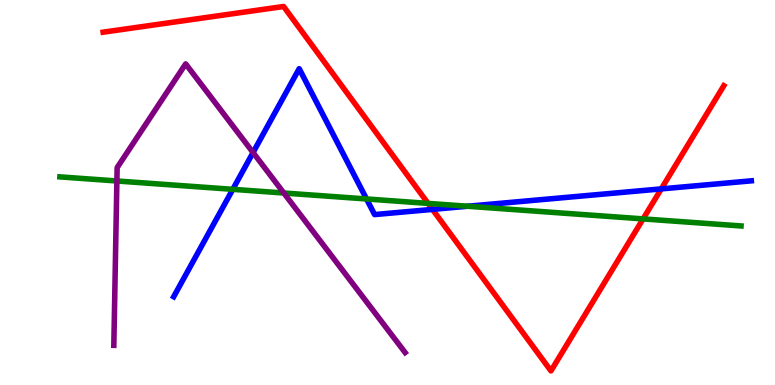[{'lines': ['blue', 'red'], 'intersections': [{'x': 5.58, 'y': 4.56}, {'x': 8.53, 'y': 5.09}]}, {'lines': ['green', 'red'], 'intersections': [{'x': 5.52, 'y': 4.72}, {'x': 8.3, 'y': 4.31}]}, {'lines': ['purple', 'red'], 'intersections': []}, {'lines': ['blue', 'green'], 'intersections': [{'x': 3.0, 'y': 5.08}, {'x': 4.73, 'y': 4.83}, {'x': 6.03, 'y': 4.64}]}, {'lines': ['blue', 'purple'], 'intersections': [{'x': 3.27, 'y': 6.04}]}, {'lines': ['green', 'purple'], 'intersections': [{'x': 1.51, 'y': 5.3}, {'x': 3.66, 'y': 4.99}]}]